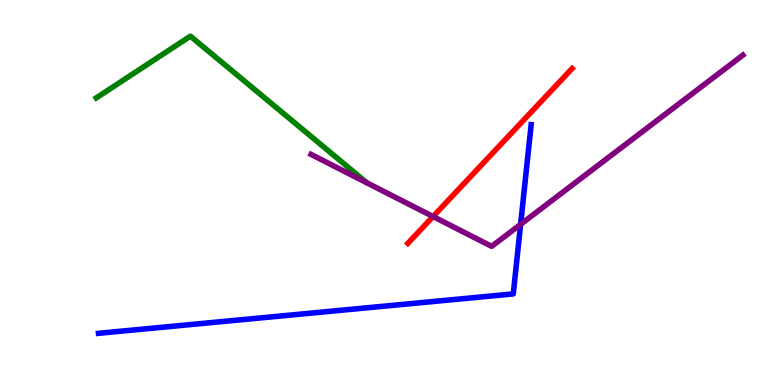[{'lines': ['blue', 'red'], 'intersections': []}, {'lines': ['green', 'red'], 'intersections': []}, {'lines': ['purple', 'red'], 'intersections': [{'x': 5.59, 'y': 4.38}]}, {'lines': ['blue', 'green'], 'intersections': []}, {'lines': ['blue', 'purple'], 'intersections': [{'x': 6.72, 'y': 4.17}]}, {'lines': ['green', 'purple'], 'intersections': []}]